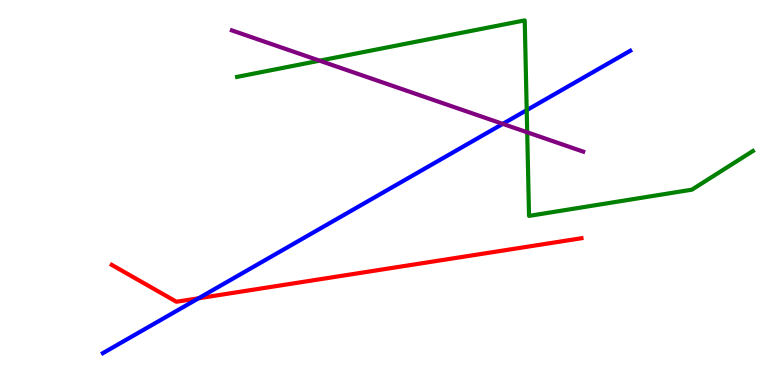[{'lines': ['blue', 'red'], 'intersections': [{'x': 2.56, 'y': 2.25}]}, {'lines': ['green', 'red'], 'intersections': []}, {'lines': ['purple', 'red'], 'intersections': []}, {'lines': ['blue', 'green'], 'intersections': [{'x': 6.8, 'y': 7.14}]}, {'lines': ['blue', 'purple'], 'intersections': [{'x': 6.49, 'y': 6.78}]}, {'lines': ['green', 'purple'], 'intersections': [{'x': 4.12, 'y': 8.42}, {'x': 6.8, 'y': 6.56}]}]